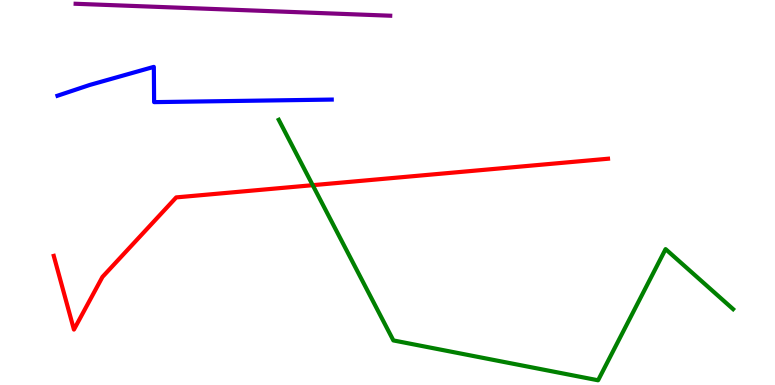[{'lines': ['blue', 'red'], 'intersections': []}, {'lines': ['green', 'red'], 'intersections': [{'x': 4.03, 'y': 5.19}]}, {'lines': ['purple', 'red'], 'intersections': []}, {'lines': ['blue', 'green'], 'intersections': []}, {'lines': ['blue', 'purple'], 'intersections': []}, {'lines': ['green', 'purple'], 'intersections': []}]